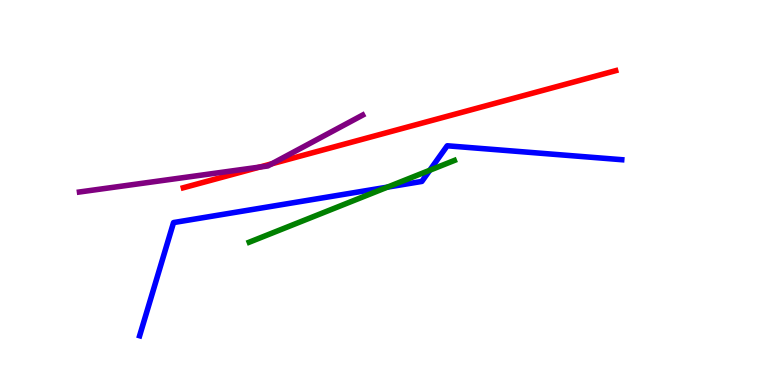[{'lines': ['blue', 'red'], 'intersections': []}, {'lines': ['green', 'red'], 'intersections': []}, {'lines': ['purple', 'red'], 'intersections': [{'x': 3.35, 'y': 5.66}, {'x': 3.51, 'y': 5.75}]}, {'lines': ['blue', 'green'], 'intersections': [{'x': 5.0, 'y': 5.14}, {'x': 5.55, 'y': 5.58}]}, {'lines': ['blue', 'purple'], 'intersections': []}, {'lines': ['green', 'purple'], 'intersections': []}]